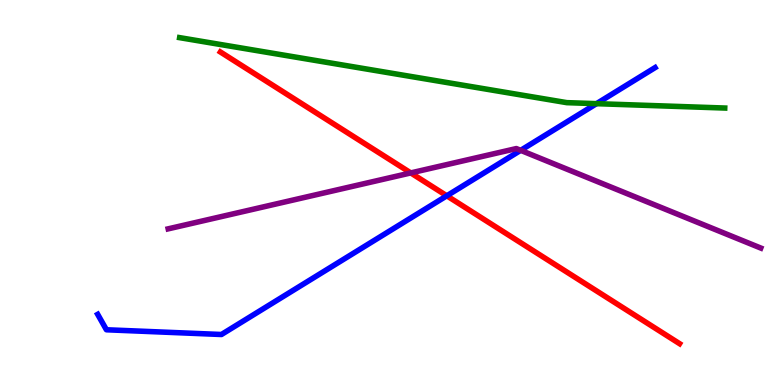[{'lines': ['blue', 'red'], 'intersections': [{'x': 5.77, 'y': 4.91}]}, {'lines': ['green', 'red'], 'intersections': []}, {'lines': ['purple', 'red'], 'intersections': [{'x': 5.3, 'y': 5.51}]}, {'lines': ['blue', 'green'], 'intersections': [{'x': 7.7, 'y': 7.31}]}, {'lines': ['blue', 'purple'], 'intersections': [{'x': 6.72, 'y': 6.1}]}, {'lines': ['green', 'purple'], 'intersections': []}]